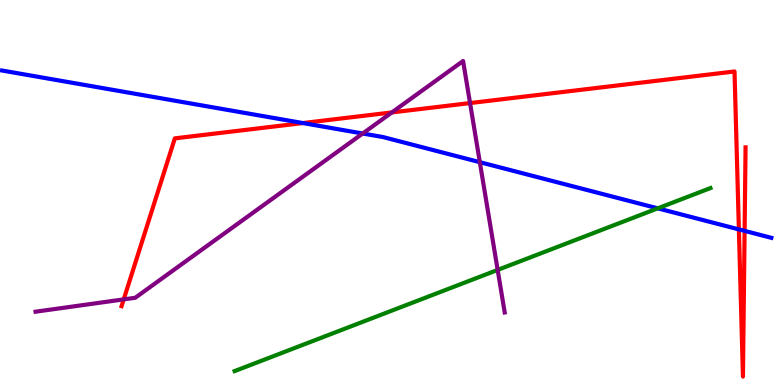[{'lines': ['blue', 'red'], 'intersections': [{'x': 3.91, 'y': 6.8}, {'x': 9.53, 'y': 4.04}, {'x': 9.61, 'y': 4.0}]}, {'lines': ['green', 'red'], 'intersections': []}, {'lines': ['purple', 'red'], 'intersections': [{'x': 1.6, 'y': 2.22}, {'x': 5.06, 'y': 7.08}, {'x': 6.07, 'y': 7.32}]}, {'lines': ['blue', 'green'], 'intersections': [{'x': 8.49, 'y': 4.59}]}, {'lines': ['blue', 'purple'], 'intersections': [{'x': 4.68, 'y': 6.53}, {'x': 6.19, 'y': 5.79}]}, {'lines': ['green', 'purple'], 'intersections': [{'x': 6.42, 'y': 2.99}]}]